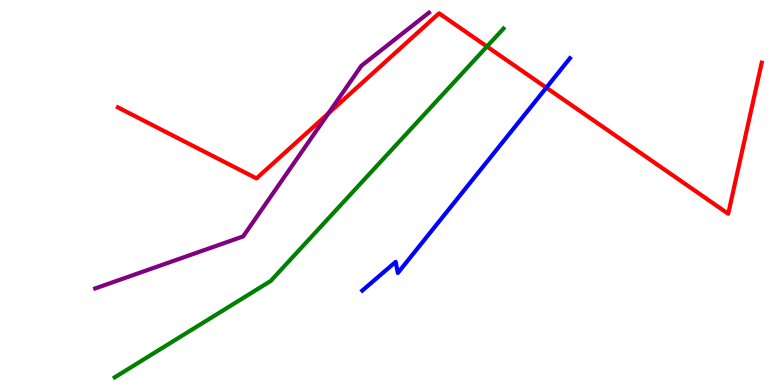[{'lines': ['blue', 'red'], 'intersections': [{'x': 7.05, 'y': 7.72}]}, {'lines': ['green', 'red'], 'intersections': [{'x': 6.28, 'y': 8.79}]}, {'lines': ['purple', 'red'], 'intersections': [{'x': 4.24, 'y': 7.05}]}, {'lines': ['blue', 'green'], 'intersections': []}, {'lines': ['blue', 'purple'], 'intersections': []}, {'lines': ['green', 'purple'], 'intersections': []}]